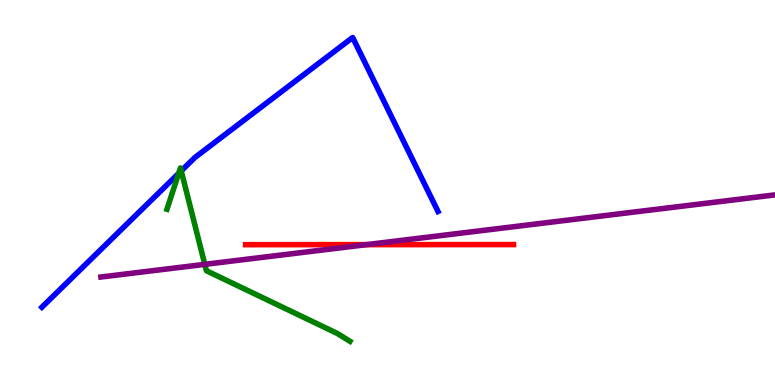[{'lines': ['blue', 'red'], 'intersections': []}, {'lines': ['green', 'red'], 'intersections': []}, {'lines': ['purple', 'red'], 'intersections': [{'x': 4.73, 'y': 3.65}]}, {'lines': ['blue', 'green'], 'intersections': [{'x': 2.31, 'y': 5.5}, {'x': 2.34, 'y': 5.56}]}, {'lines': ['blue', 'purple'], 'intersections': []}, {'lines': ['green', 'purple'], 'intersections': [{'x': 2.64, 'y': 3.13}]}]